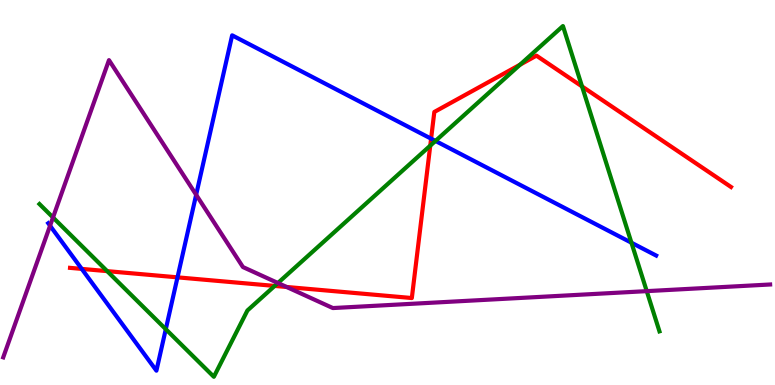[{'lines': ['blue', 'red'], 'intersections': [{'x': 1.05, 'y': 3.02}, {'x': 2.29, 'y': 2.8}, {'x': 5.56, 'y': 6.4}]}, {'lines': ['green', 'red'], 'intersections': [{'x': 1.38, 'y': 2.96}, {'x': 3.54, 'y': 2.57}, {'x': 5.55, 'y': 6.22}, {'x': 6.71, 'y': 8.32}, {'x': 7.51, 'y': 7.76}]}, {'lines': ['purple', 'red'], 'intersections': [{'x': 3.7, 'y': 2.55}]}, {'lines': ['blue', 'green'], 'intersections': [{'x': 2.14, 'y': 1.45}, {'x': 5.62, 'y': 6.34}, {'x': 8.15, 'y': 3.7}]}, {'lines': ['blue', 'purple'], 'intersections': [{'x': 0.646, 'y': 4.14}, {'x': 2.53, 'y': 4.94}]}, {'lines': ['green', 'purple'], 'intersections': [{'x': 0.684, 'y': 4.35}, {'x': 3.59, 'y': 2.65}, {'x': 8.35, 'y': 2.44}]}]